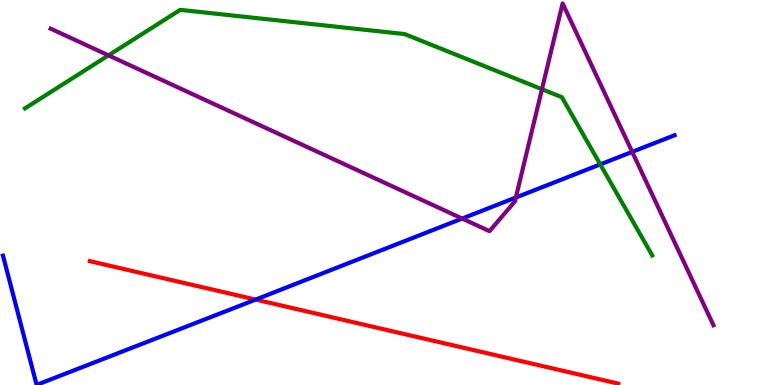[{'lines': ['blue', 'red'], 'intersections': [{'x': 3.3, 'y': 2.22}]}, {'lines': ['green', 'red'], 'intersections': []}, {'lines': ['purple', 'red'], 'intersections': []}, {'lines': ['blue', 'green'], 'intersections': [{'x': 7.75, 'y': 5.73}]}, {'lines': ['blue', 'purple'], 'intersections': [{'x': 5.96, 'y': 4.32}, {'x': 6.66, 'y': 4.87}, {'x': 8.16, 'y': 6.06}]}, {'lines': ['green', 'purple'], 'intersections': [{'x': 1.4, 'y': 8.56}, {'x': 6.99, 'y': 7.68}]}]